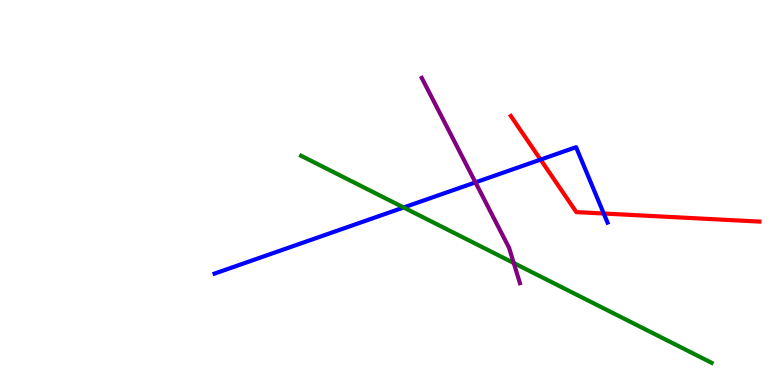[{'lines': ['blue', 'red'], 'intersections': [{'x': 6.98, 'y': 5.85}, {'x': 7.79, 'y': 4.45}]}, {'lines': ['green', 'red'], 'intersections': []}, {'lines': ['purple', 'red'], 'intersections': []}, {'lines': ['blue', 'green'], 'intersections': [{'x': 5.21, 'y': 4.61}]}, {'lines': ['blue', 'purple'], 'intersections': [{'x': 6.13, 'y': 5.26}]}, {'lines': ['green', 'purple'], 'intersections': [{'x': 6.63, 'y': 3.17}]}]